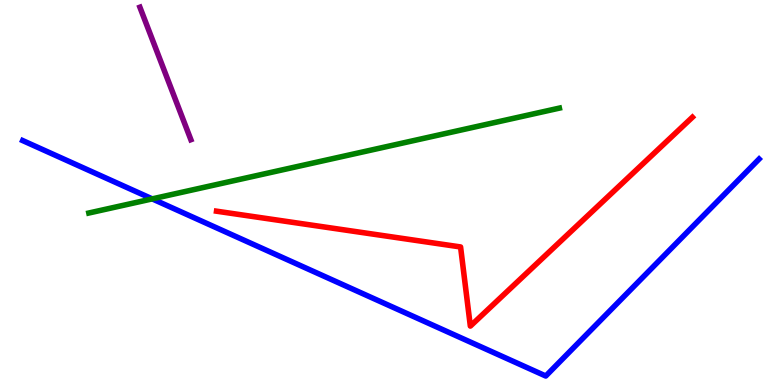[{'lines': ['blue', 'red'], 'intersections': []}, {'lines': ['green', 'red'], 'intersections': []}, {'lines': ['purple', 'red'], 'intersections': []}, {'lines': ['blue', 'green'], 'intersections': [{'x': 1.96, 'y': 4.83}]}, {'lines': ['blue', 'purple'], 'intersections': []}, {'lines': ['green', 'purple'], 'intersections': []}]